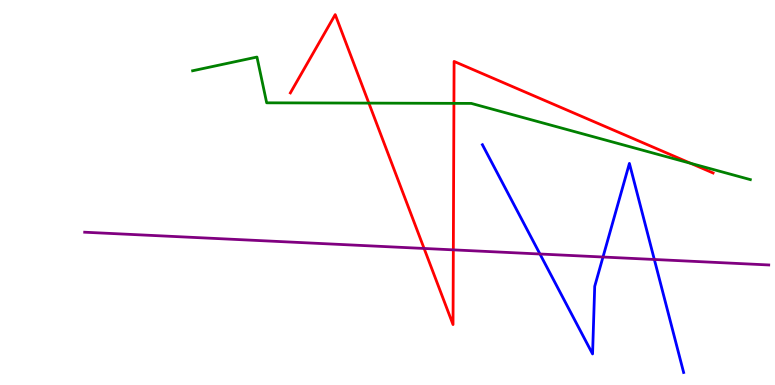[{'lines': ['blue', 'red'], 'intersections': []}, {'lines': ['green', 'red'], 'intersections': [{'x': 4.76, 'y': 7.32}, {'x': 5.86, 'y': 7.32}, {'x': 8.91, 'y': 5.76}]}, {'lines': ['purple', 'red'], 'intersections': [{'x': 5.47, 'y': 3.55}, {'x': 5.85, 'y': 3.51}]}, {'lines': ['blue', 'green'], 'intersections': []}, {'lines': ['blue', 'purple'], 'intersections': [{'x': 6.97, 'y': 3.4}, {'x': 7.78, 'y': 3.32}, {'x': 8.44, 'y': 3.26}]}, {'lines': ['green', 'purple'], 'intersections': []}]